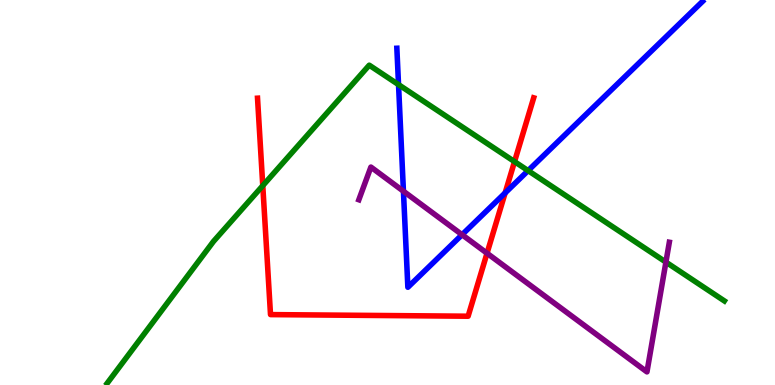[{'lines': ['blue', 'red'], 'intersections': [{'x': 6.52, 'y': 4.99}]}, {'lines': ['green', 'red'], 'intersections': [{'x': 3.39, 'y': 5.18}, {'x': 6.64, 'y': 5.8}]}, {'lines': ['purple', 'red'], 'intersections': [{'x': 6.28, 'y': 3.42}]}, {'lines': ['blue', 'green'], 'intersections': [{'x': 5.14, 'y': 7.8}, {'x': 6.81, 'y': 5.57}]}, {'lines': ['blue', 'purple'], 'intersections': [{'x': 5.21, 'y': 5.03}, {'x': 5.96, 'y': 3.9}]}, {'lines': ['green', 'purple'], 'intersections': [{'x': 8.59, 'y': 3.19}]}]